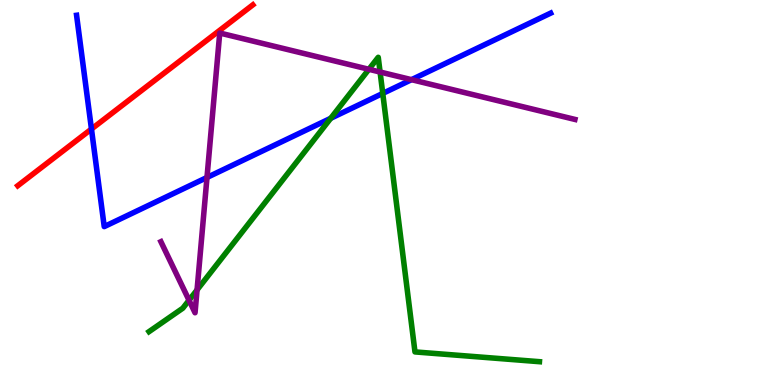[{'lines': ['blue', 'red'], 'intersections': [{'x': 1.18, 'y': 6.65}]}, {'lines': ['green', 'red'], 'intersections': []}, {'lines': ['purple', 'red'], 'intersections': []}, {'lines': ['blue', 'green'], 'intersections': [{'x': 4.27, 'y': 6.93}, {'x': 4.94, 'y': 7.57}]}, {'lines': ['blue', 'purple'], 'intersections': [{'x': 2.67, 'y': 5.39}, {'x': 5.31, 'y': 7.93}]}, {'lines': ['green', 'purple'], 'intersections': [{'x': 2.44, 'y': 2.2}, {'x': 2.54, 'y': 2.47}, {'x': 4.76, 'y': 8.2}, {'x': 4.9, 'y': 8.13}]}]